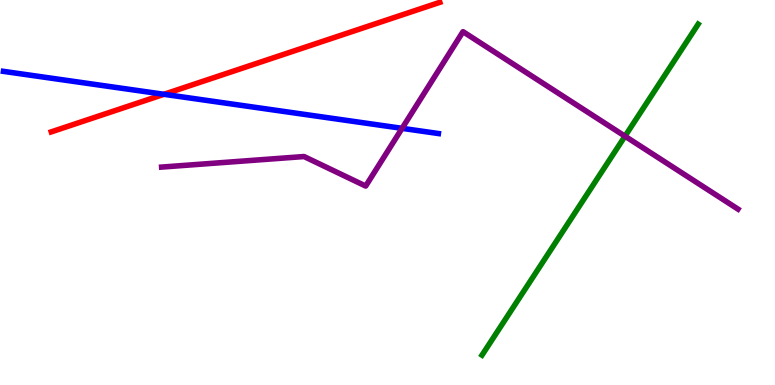[{'lines': ['blue', 'red'], 'intersections': [{'x': 2.12, 'y': 7.55}]}, {'lines': ['green', 'red'], 'intersections': []}, {'lines': ['purple', 'red'], 'intersections': []}, {'lines': ['blue', 'green'], 'intersections': []}, {'lines': ['blue', 'purple'], 'intersections': [{'x': 5.19, 'y': 6.67}]}, {'lines': ['green', 'purple'], 'intersections': [{'x': 8.06, 'y': 6.46}]}]